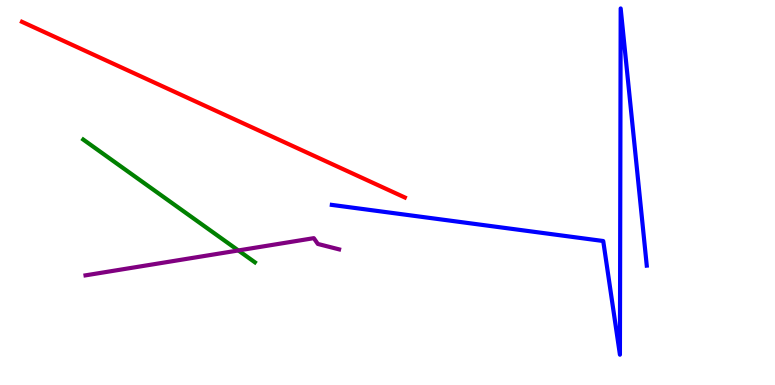[{'lines': ['blue', 'red'], 'intersections': []}, {'lines': ['green', 'red'], 'intersections': []}, {'lines': ['purple', 'red'], 'intersections': []}, {'lines': ['blue', 'green'], 'intersections': []}, {'lines': ['blue', 'purple'], 'intersections': []}, {'lines': ['green', 'purple'], 'intersections': [{'x': 3.08, 'y': 3.49}]}]